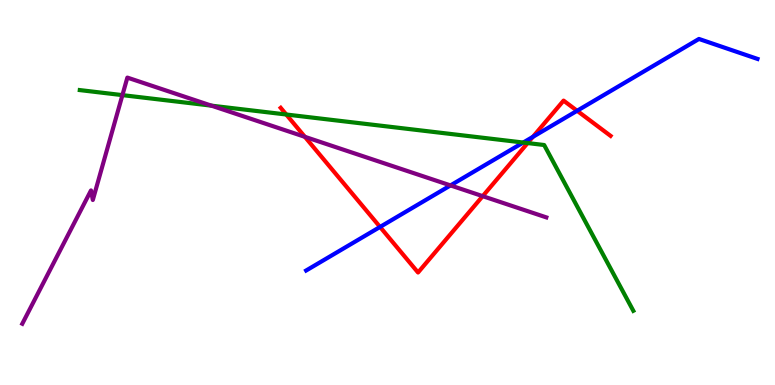[{'lines': ['blue', 'red'], 'intersections': [{'x': 4.9, 'y': 4.11}, {'x': 6.88, 'y': 6.45}, {'x': 7.45, 'y': 7.12}]}, {'lines': ['green', 'red'], 'intersections': [{'x': 3.69, 'y': 7.03}, {'x': 6.81, 'y': 6.28}]}, {'lines': ['purple', 'red'], 'intersections': [{'x': 3.93, 'y': 6.45}, {'x': 6.23, 'y': 4.91}]}, {'lines': ['blue', 'green'], 'intersections': [{'x': 6.75, 'y': 6.3}]}, {'lines': ['blue', 'purple'], 'intersections': [{'x': 5.81, 'y': 5.18}]}, {'lines': ['green', 'purple'], 'intersections': [{'x': 1.58, 'y': 7.53}, {'x': 2.73, 'y': 7.26}]}]